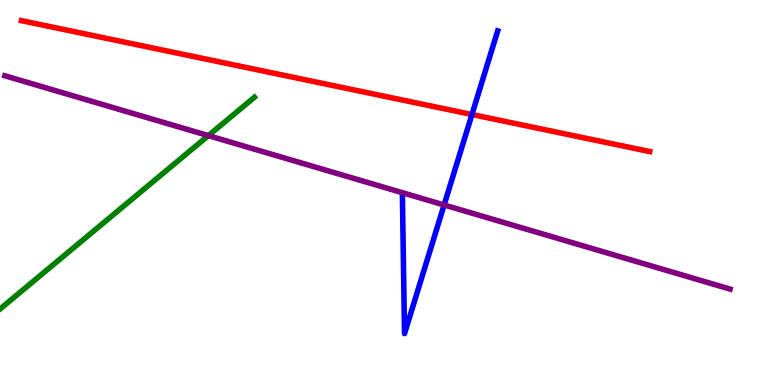[{'lines': ['blue', 'red'], 'intersections': [{'x': 6.09, 'y': 7.03}]}, {'lines': ['green', 'red'], 'intersections': []}, {'lines': ['purple', 'red'], 'intersections': []}, {'lines': ['blue', 'green'], 'intersections': []}, {'lines': ['blue', 'purple'], 'intersections': [{'x': 5.73, 'y': 4.68}]}, {'lines': ['green', 'purple'], 'intersections': [{'x': 2.69, 'y': 6.48}]}]